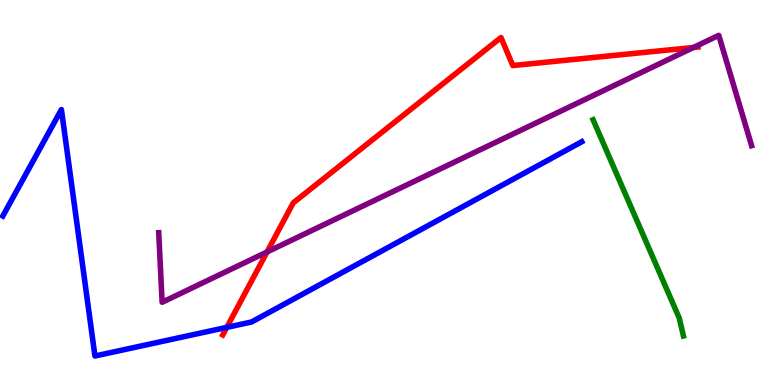[{'lines': ['blue', 'red'], 'intersections': [{'x': 2.93, 'y': 1.5}]}, {'lines': ['green', 'red'], 'intersections': []}, {'lines': ['purple', 'red'], 'intersections': [{'x': 3.45, 'y': 3.46}, {'x': 8.95, 'y': 8.77}]}, {'lines': ['blue', 'green'], 'intersections': []}, {'lines': ['blue', 'purple'], 'intersections': []}, {'lines': ['green', 'purple'], 'intersections': []}]